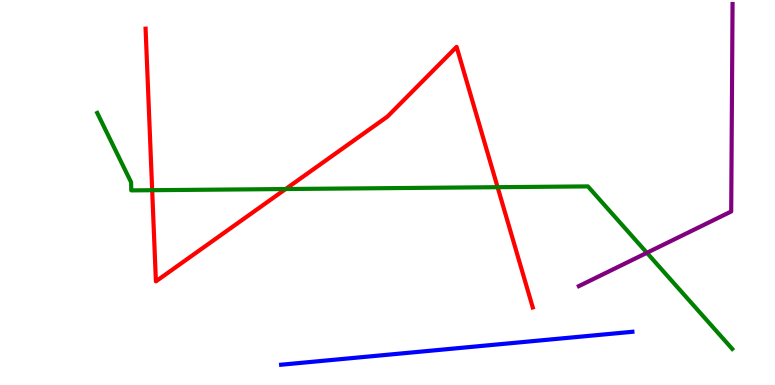[{'lines': ['blue', 'red'], 'intersections': []}, {'lines': ['green', 'red'], 'intersections': [{'x': 1.96, 'y': 5.06}, {'x': 3.69, 'y': 5.09}, {'x': 6.42, 'y': 5.14}]}, {'lines': ['purple', 'red'], 'intersections': []}, {'lines': ['blue', 'green'], 'intersections': []}, {'lines': ['blue', 'purple'], 'intersections': []}, {'lines': ['green', 'purple'], 'intersections': [{'x': 8.35, 'y': 3.43}]}]